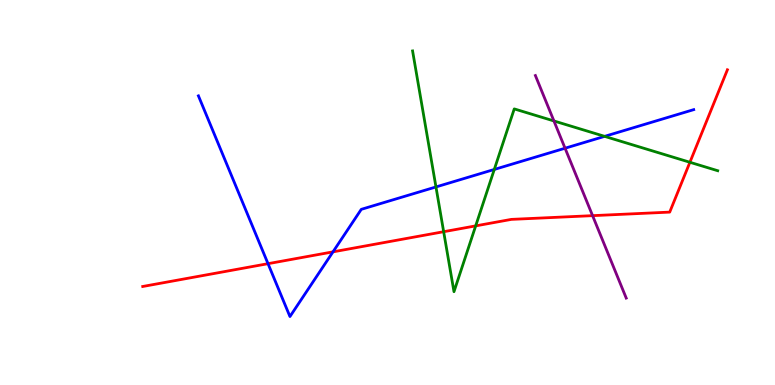[{'lines': ['blue', 'red'], 'intersections': [{'x': 3.46, 'y': 3.15}, {'x': 4.3, 'y': 3.46}]}, {'lines': ['green', 'red'], 'intersections': [{'x': 5.72, 'y': 3.98}, {'x': 6.14, 'y': 4.13}, {'x': 8.9, 'y': 5.79}]}, {'lines': ['purple', 'red'], 'intersections': [{'x': 7.65, 'y': 4.4}]}, {'lines': ['blue', 'green'], 'intersections': [{'x': 5.63, 'y': 5.14}, {'x': 6.38, 'y': 5.6}, {'x': 7.8, 'y': 6.46}]}, {'lines': ['blue', 'purple'], 'intersections': [{'x': 7.29, 'y': 6.15}]}, {'lines': ['green', 'purple'], 'intersections': [{'x': 7.15, 'y': 6.86}]}]